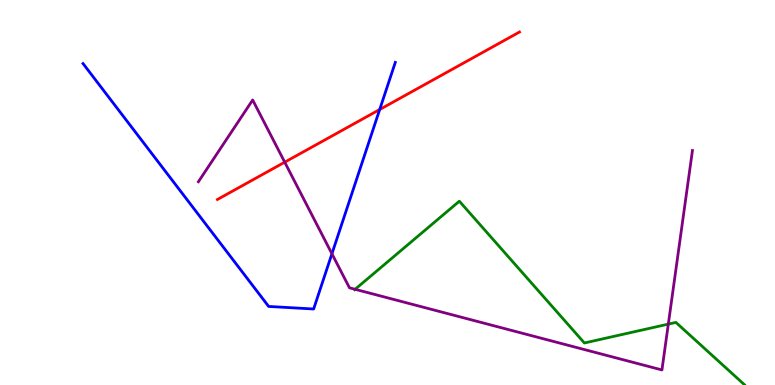[{'lines': ['blue', 'red'], 'intersections': [{'x': 4.9, 'y': 7.16}]}, {'lines': ['green', 'red'], 'intersections': []}, {'lines': ['purple', 'red'], 'intersections': [{'x': 3.67, 'y': 5.79}]}, {'lines': ['blue', 'green'], 'intersections': []}, {'lines': ['blue', 'purple'], 'intersections': [{'x': 4.28, 'y': 3.41}]}, {'lines': ['green', 'purple'], 'intersections': [{'x': 4.58, 'y': 2.49}, {'x': 8.62, 'y': 1.58}]}]